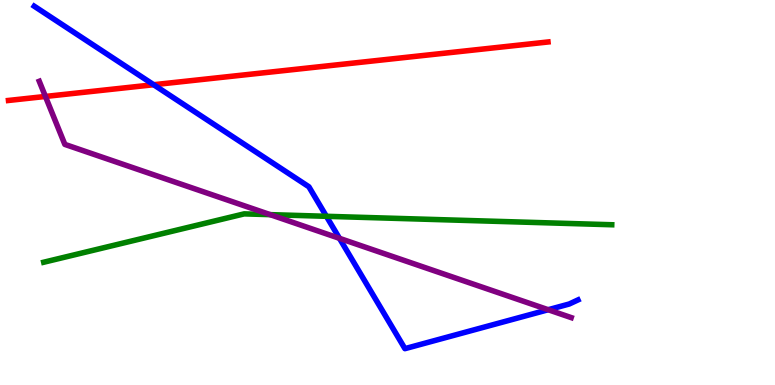[{'lines': ['blue', 'red'], 'intersections': [{'x': 1.98, 'y': 7.8}]}, {'lines': ['green', 'red'], 'intersections': []}, {'lines': ['purple', 'red'], 'intersections': [{'x': 0.586, 'y': 7.49}]}, {'lines': ['blue', 'green'], 'intersections': [{'x': 4.21, 'y': 4.38}]}, {'lines': ['blue', 'purple'], 'intersections': [{'x': 4.38, 'y': 3.81}, {'x': 7.07, 'y': 1.96}]}, {'lines': ['green', 'purple'], 'intersections': [{'x': 3.49, 'y': 4.42}]}]